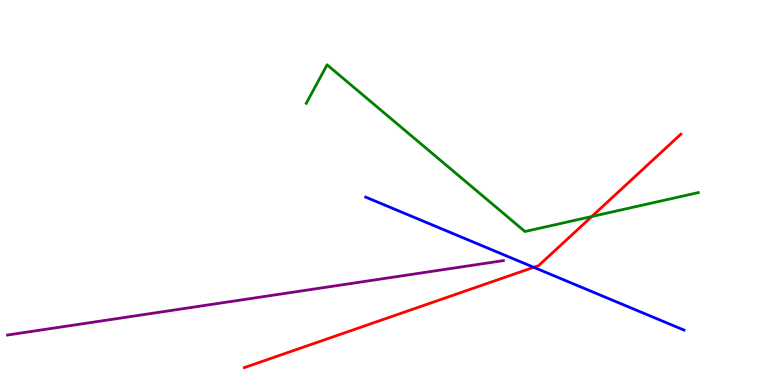[{'lines': ['blue', 'red'], 'intersections': [{'x': 6.89, 'y': 3.06}]}, {'lines': ['green', 'red'], 'intersections': [{'x': 7.64, 'y': 4.38}]}, {'lines': ['purple', 'red'], 'intersections': []}, {'lines': ['blue', 'green'], 'intersections': []}, {'lines': ['blue', 'purple'], 'intersections': []}, {'lines': ['green', 'purple'], 'intersections': []}]